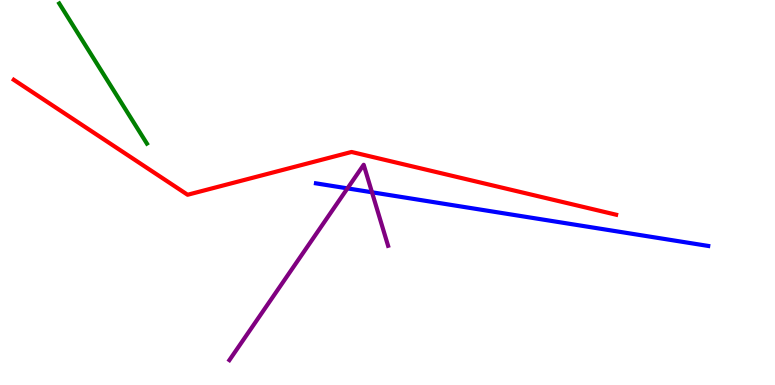[{'lines': ['blue', 'red'], 'intersections': []}, {'lines': ['green', 'red'], 'intersections': []}, {'lines': ['purple', 'red'], 'intersections': []}, {'lines': ['blue', 'green'], 'intersections': []}, {'lines': ['blue', 'purple'], 'intersections': [{'x': 4.48, 'y': 5.11}, {'x': 4.8, 'y': 5.01}]}, {'lines': ['green', 'purple'], 'intersections': []}]